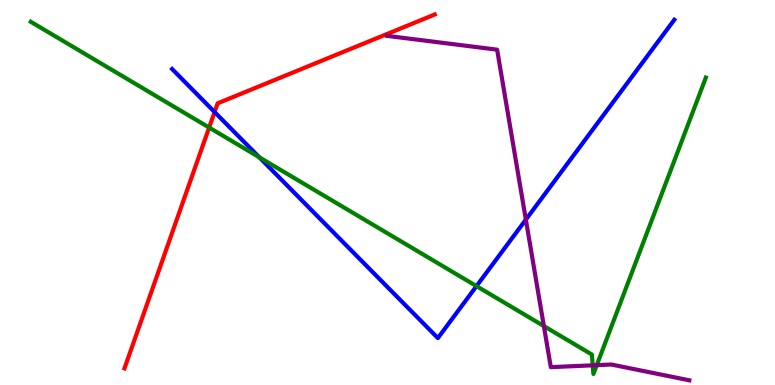[{'lines': ['blue', 'red'], 'intersections': [{'x': 2.77, 'y': 7.09}]}, {'lines': ['green', 'red'], 'intersections': [{'x': 2.7, 'y': 6.69}]}, {'lines': ['purple', 'red'], 'intersections': []}, {'lines': ['blue', 'green'], 'intersections': [{'x': 3.35, 'y': 5.91}, {'x': 6.15, 'y': 2.57}]}, {'lines': ['blue', 'purple'], 'intersections': [{'x': 6.79, 'y': 4.3}]}, {'lines': ['green', 'purple'], 'intersections': [{'x': 7.02, 'y': 1.53}, {'x': 7.65, 'y': 0.511}, {'x': 7.7, 'y': 0.516}]}]